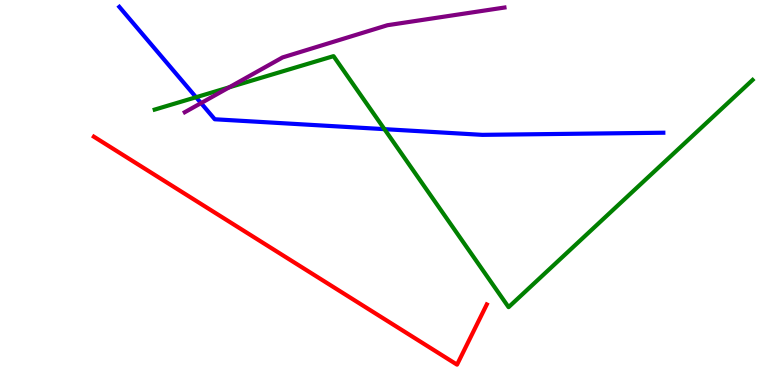[{'lines': ['blue', 'red'], 'intersections': []}, {'lines': ['green', 'red'], 'intersections': []}, {'lines': ['purple', 'red'], 'intersections': []}, {'lines': ['blue', 'green'], 'intersections': [{'x': 2.53, 'y': 7.47}, {'x': 4.96, 'y': 6.65}]}, {'lines': ['blue', 'purple'], 'intersections': [{'x': 2.59, 'y': 7.32}]}, {'lines': ['green', 'purple'], 'intersections': [{'x': 2.96, 'y': 7.73}]}]